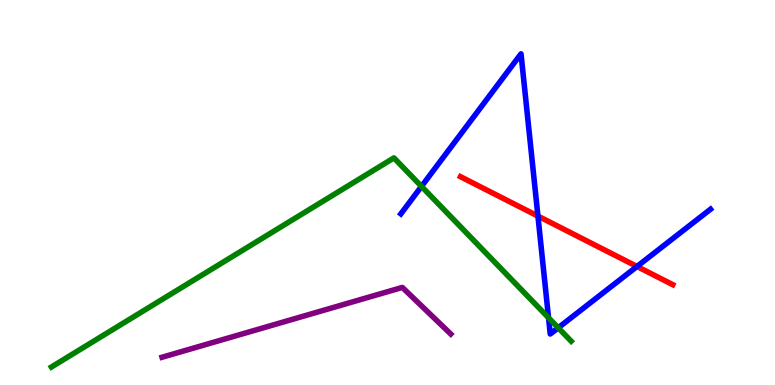[{'lines': ['blue', 'red'], 'intersections': [{'x': 6.94, 'y': 4.39}, {'x': 8.22, 'y': 3.08}]}, {'lines': ['green', 'red'], 'intersections': []}, {'lines': ['purple', 'red'], 'intersections': []}, {'lines': ['blue', 'green'], 'intersections': [{'x': 5.44, 'y': 5.16}, {'x': 7.08, 'y': 1.75}, {'x': 7.2, 'y': 1.49}]}, {'lines': ['blue', 'purple'], 'intersections': []}, {'lines': ['green', 'purple'], 'intersections': []}]